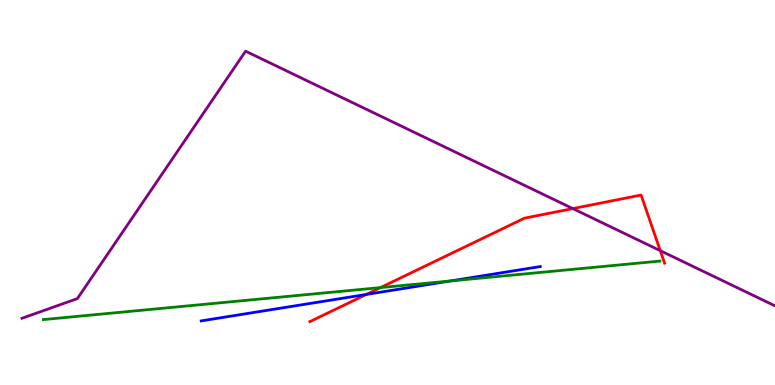[{'lines': ['blue', 'red'], 'intersections': [{'x': 4.73, 'y': 2.35}]}, {'lines': ['green', 'red'], 'intersections': [{'x': 4.91, 'y': 2.53}]}, {'lines': ['purple', 'red'], 'intersections': [{'x': 7.39, 'y': 4.58}, {'x': 8.52, 'y': 3.49}]}, {'lines': ['blue', 'green'], 'intersections': [{'x': 5.81, 'y': 2.7}]}, {'lines': ['blue', 'purple'], 'intersections': []}, {'lines': ['green', 'purple'], 'intersections': []}]